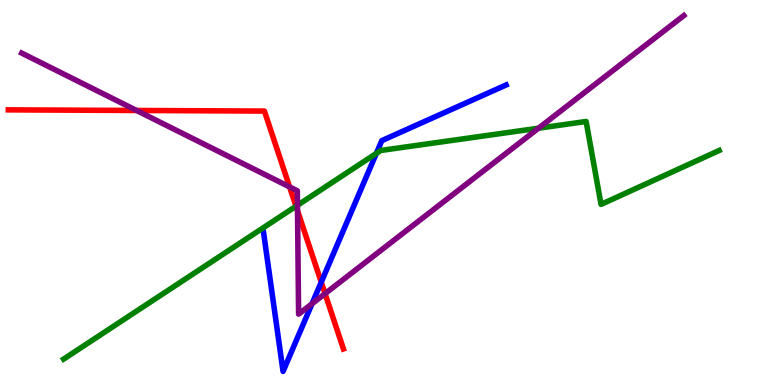[{'lines': ['blue', 'red'], 'intersections': [{'x': 4.15, 'y': 2.67}]}, {'lines': ['green', 'red'], 'intersections': [{'x': 3.82, 'y': 4.64}]}, {'lines': ['purple', 'red'], 'intersections': [{'x': 1.76, 'y': 7.13}, {'x': 3.74, 'y': 5.15}, {'x': 3.84, 'y': 4.53}, {'x': 4.19, 'y': 2.37}]}, {'lines': ['blue', 'green'], 'intersections': [{'x': 4.86, 'y': 6.02}]}, {'lines': ['blue', 'purple'], 'intersections': [{'x': 4.03, 'y': 2.11}]}, {'lines': ['green', 'purple'], 'intersections': [{'x': 3.84, 'y': 4.67}, {'x': 6.95, 'y': 6.67}]}]